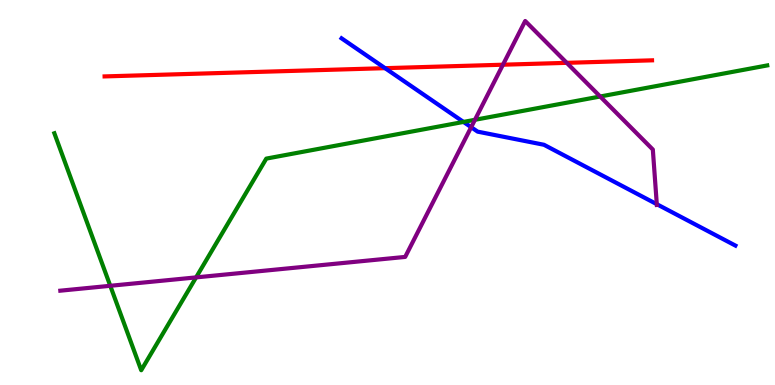[{'lines': ['blue', 'red'], 'intersections': [{'x': 4.97, 'y': 8.23}]}, {'lines': ['green', 'red'], 'intersections': []}, {'lines': ['purple', 'red'], 'intersections': [{'x': 6.49, 'y': 8.32}, {'x': 7.31, 'y': 8.37}]}, {'lines': ['blue', 'green'], 'intersections': [{'x': 5.98, 'y': 6.83}]}, {'lines': ['blue', 'purple'], 'intersections': [{'x': 6.08, 'y': 6.7}, {'x': 8.47, 'y': 4.7}]}, {'lines': ['green', 'purple'], 'intersections': [{'x': 1.42, 'y': 2.58}, {'x': 2.53, 'y': 2.8}, {'x': 6.13, 'y': 6.89}, {'x': 7.74, 'y': 7.49}]}]